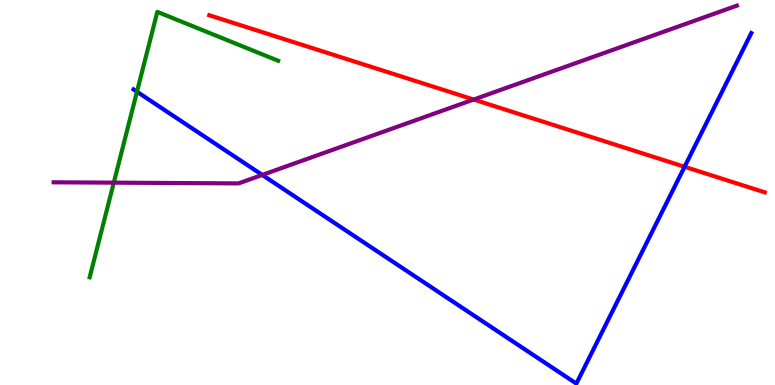[{'lines': ['blue', 'red'], 'intersections': [{'x': 8.83, 'y': 5.67}]}, {'lines': ['green', 'red'], 'intersections': []}, {'lines': ['purple', 'red'], 'intersections': [{'x': 6.11, 'y': 7.41}]}, {'lines': ['blue', 'green'], 'intersections': [{'x': 1.77, 'y': 7.62}]}, {'lines': ['blue', 'purple'], 'intersections': [{'x': 3.38, 'y': 5.46}]}, {'lines': ['green', 'purple'], 'intersections': [{'x': 1.47, 'y': 5.26}]}]